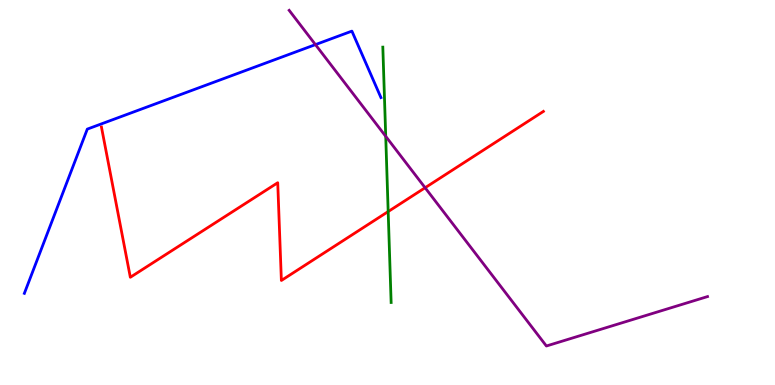[{'lines': ['blue', 'red'], 'intersections': []}, {'lines': ['green', 'red'], 'intersections': [{'x': 5.01, 'y': 4.5}]}, {'lines': ['purple', 'red'], 'intersections': [{'x': 5.49, 'y': 5.12}]}, {'lines': ['blue', 'green'], 'intersections': []}, {'lines': ['blue', 'purple'], 'intersections': [{'x': 4.07, 'y': 8.84}]}, {'lines': ['green', 'purple'], 'intersections': [{'x': 4.98, 'y': 6.46}]}]